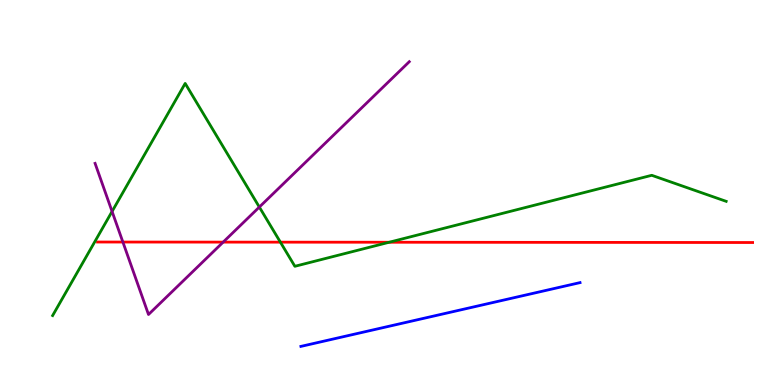[{'lines': ['blue', 'red'], 'intersections': []}, {'lines': ['green', 'red'], 'intersections': [{'x': 3.62, 'y': 3.71}, {'x': 5.02, 'y': 3.71}]}, {'lines': ['purple', 'red'], 'intersections': [{'x': 1.59, 'y': 3.71}, {'x': 2.88, 'y': 3.71}]}, {'lines': ['blue', 'green'], 'intersections': []}, {'lines': ['blue', 'purple'], 'intersections': []}, {'lines': ['green', 'purple'], 'intersections': [{'x': 1.45, 'y': 4.51}, {'x': 3.35, 'y': 4.62}]}]